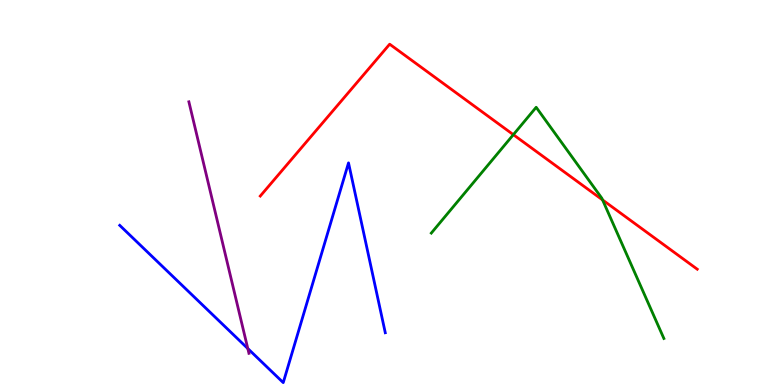[{'lines': ['blue', 'red'], 'intersections': []}, {'lines': ['green', 'red'], 'intersections': [{'x': 6.62, 'y': 6.5}, {'x': 7.78, 'y': 4.81}]}, {'lines': ['purple', 'red'], 'intersections': []}, {'lines': ['blue', 'green'], 'intersections': []}, {'lines': ['blue', 'purple'], 'intersections': [{'x': 3.2, 'y': 0.947}]}, {'lines': ['green', 'purple'], 'intersections': []}]